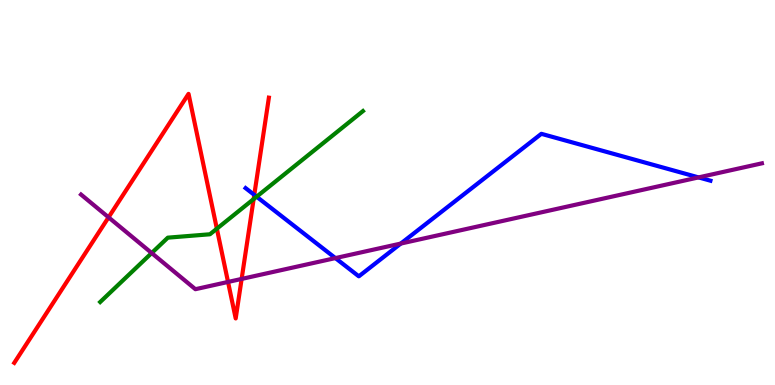[{'lines': ['blue', 'red'], 'intersections': [{'x': 3.28, 'y': 4.94}]}, {'lines': ['green', 'red'], 'intersections': [{'x': 2.8, 'y': 4.06}, {'x': 3.27, 'y': 4.83}]}, {'lines': ['purple', 'red'], 'intersections': [{'x': 1.4, 'y': 4.35}, {'x': 2.94, 'y': 2.68}, {'x': 3.12, 'y': 2.76}]}, {'lines': ['blue', 'green'], 'intersections': [{'x': 3.31, 'y': 4.89}]}, {'lines': ['blue', 'purple'], 'intersections': [{'x': 4.33, 'y': 3.3}, {'x': 5.17, 'y': 3.67}, {'x': 9.01, 'y': 5.39}]}, {'lines': ['green', 'purple'], 'intersections': [{'x': 1.96, 'y': 3.43}]}]